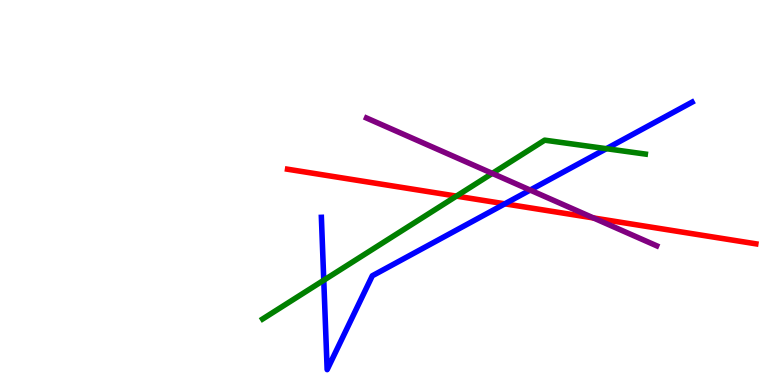[{'lines': ['blue', 'red'], 'intersections': [{'x': 6.51, 'y': 4.71}]}, {'lines': ['green', 'red'], 'intersections': [{'x': 5.89, 'y': 4.91}]}, {'lines': ['purple', 'red'], 'intersections': [{'x': 7.66, 'y': 4.34}]}, {'lines': ['blue', 'green'], 'intersections': [{'x': 4.18, 'y': 2.72}, {'x': 7.82, 'y': 6.14}]}, {'lines': ['blue', 'purple'], 'intersections': [{'x': 6.84, 'y': 5.06}]}, {'lines': ['green', 'purple'], 'intersections': [{'x': 6.35, 'y': 5.5}]}]